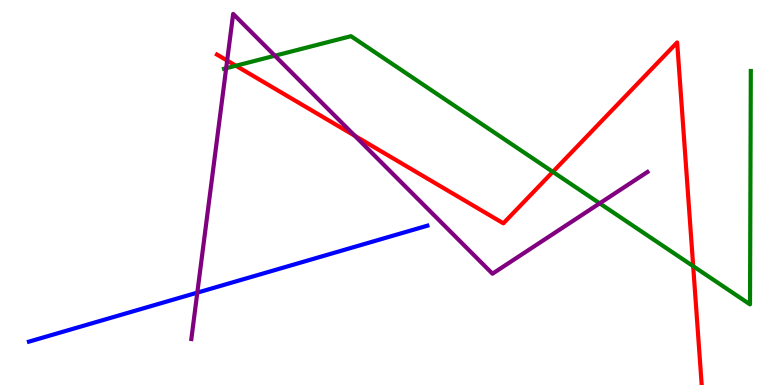[{'lines': ['blue', 'red'], 'intersections': []}, {'lines': ['green', 'red'], 'intersections': [{'x': 3.04, 'y': 8.29}, {'x': 7.13, 'y': 5.54}, {'x': 8.94, 'y': 3.09}]}, {'lines': ['purple', 'red'], 'intersections': [{'x': 2.93, 'y': 8.43}, {'x': 4.58, 'y': 6.47}]}, {'lines': ['blue', 'green'], 'intersections': []}, {'lines': ['blue', 'purple'], 'intersections': [{'x': 2.55, 'y': 2.4}]}, {'lines': ['green', 'purple'], 'intersections': [{'x': 2.92, 'y': 8.23}, {'x': 3.55, 'y': 8.55}, {'x': 7.74, 'y': 4.72}]}]